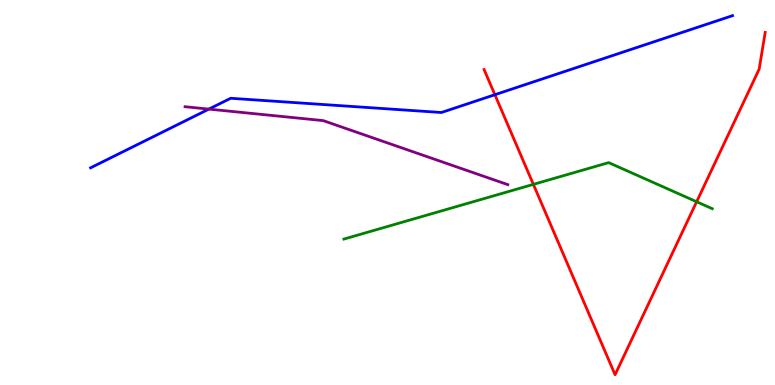[{'lines': ['blue', 'red'], 'intersections': [{'x': 6.39, 'y': 7.54}]}, {'lines': ['green', 'red'], 'intersections': [{'x': 6.88, 'y': 5.21}, {'x': 8.99, 'y': 4.76}]}, {'lines': ['purple', 'red'], 'intersections': []}, {'lines': ['blue', 'green'], 'intersections': []}, {'lines': ['blue', 'purple'], 'intersections': [{'x': 2.7, 'y': 7.17}]}, {'lines': ['green', 'purple'], 'intersections': []}]